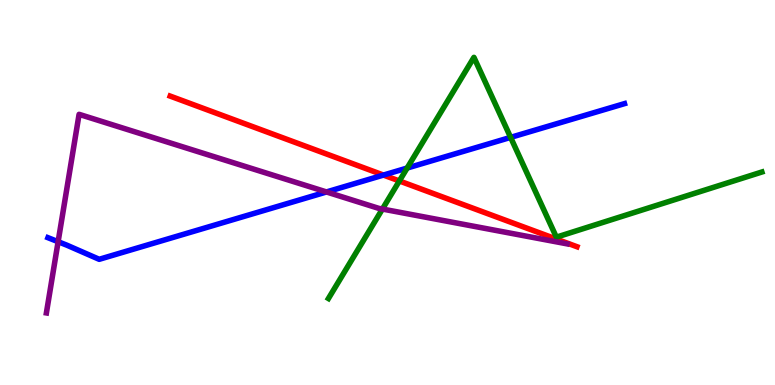[{'lines': ['blue', 'red'], 'intersections': [{'x': 4.95, 'y': 5.45}]}, {'lines': ['green', 'red'], 'intersections': [{'x': 5.15, 'y': 5.3}]}, {'lines': ['purple', 'red'], 'intersections': []}, {'lines': ['blue', 'green'], 'intersections': [{'x': 5.25, 'y': 5.64}, {'x': 6.59, 'y': 6.43}]}, {'lines': ['blue', 'purple'], 'intersections': [{'x': 0.75, 'y': 3.72}, {'x': 4.21, 'y': 5.01}]}, {'lines': ['green', 'purple'], 'intersections': [{'x': 4.93, 'y': 4.57}]}]